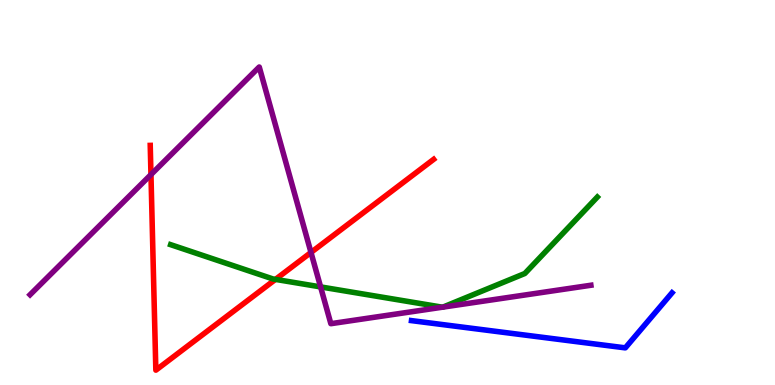[{'lines': ['blue', 'red'], 'intersections': []}, {'lines': ['green', 'red'], 'intersections': [{'x': 3.55, 'y': 2.74}]}, {'lines': ['purple', 'red'], 'intersections': [{'x': 1.95, 'y': 5.47}, {'x': 4.01, 'y': 3.44}]}, {'lines': ['blue', 'green'], 'intersections': []}, {'lines': ['blue', 'purple'], 'intersections': []}, {'lines': ['green', 'purple'], 'intersections': [{'x': 4.14, 'y': 2.55}, {'x': 5.71, 'y': 2.02}, {'x': 5.71, 'y': 2.02}]}]